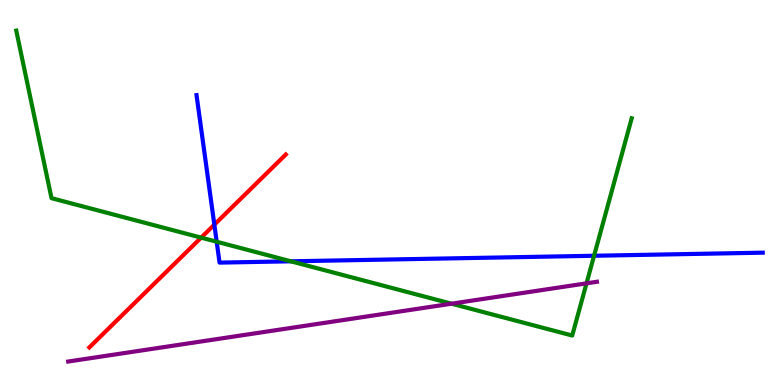[{'lines': ['blue', 'red'], 'intersections': [{'x': 2.77, 'y': 4.16}]}, {'lines': ['green', 'red'], 'intersections': [{'x': 2.6, 'y': 3.83}]}, {'lines': ['purple', 'red'], 'intersections': []}, {'lines': ['blue', 'green'], 'intersections': [{'x': 2.8, 'y': 3.72}, {'x': 3.75, 'y': 3.21}, {'x': 7.67, 'y': 3.36}]}, {'lines': ['blue', 'purple'], 'intersections': []}, {'lines': ['green', 'purple'], 'intersections': [{'x': 5.83, 'y': 2.11}, {'x': 7.57, 'y': 2.64}]}]